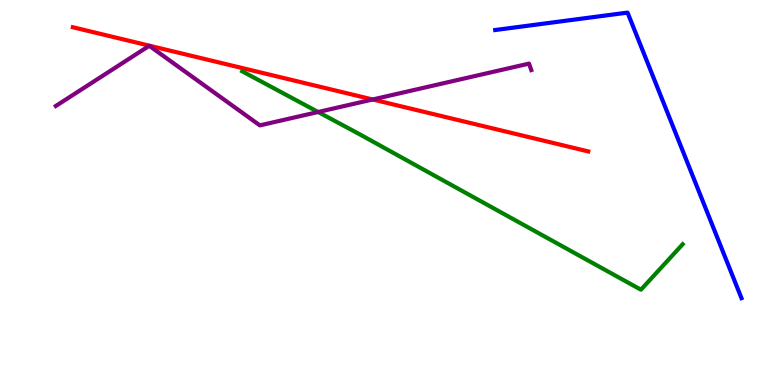[{'lines': ['blue', 'red'], 'intersections': []}, {'lines': ['green', 'red'], 'intersections': []}, {'lines': ['purple', 'red'], 'intersections': [{'x': 4.81, 'y': 7.42}]}, {'lines': ['blue', 'green'], 'intersections': []}, {'lines': ['blue', 'purple'], 'intersections': []}, {'lines': ['green', 'purple'], 'intersections': [{'x': 4.1, 'y': 7.09}]}]